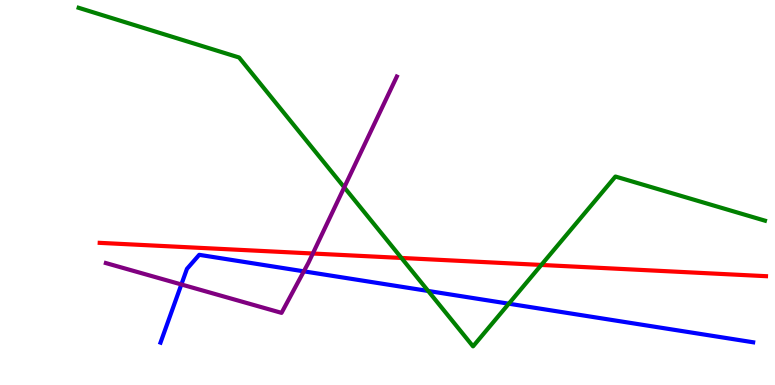[{'lines': ['blue', 'red'], 'intersections': []}, {'lines': ['green', 'red'], 'intersections': [{'x': 5.18, 'y': 3.3}, {'x': 6.98, 'y': 3.12}]}, {'lines': ['purple', 'red'], 'intersections': [{'x': 4.04, 'y': 3.42}]}, {'lines': ['blue', 'green'], 'intersections': [{'x': 5.52, 'y': 2.44}, {'x': 6.57, 'y': 2.11}]}, {'lines': ['blue', 'purple'], 'intersections': [{'x': 2.34, 'y': 2.61}, {'x': 3.92, 'y': 2.95}]}, {'lines': ['green', 'purple'], 'intersections': [{'x': 4.44, 'y': 5.13}]}]